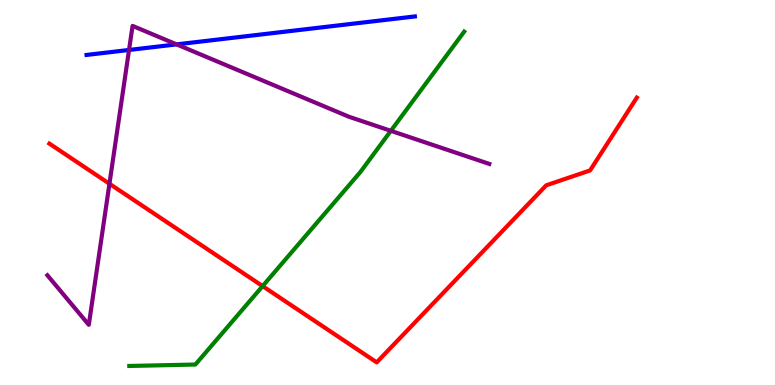[{'lines': ['blue', 'red'], 'intersections': []}, {'lines': ['green', 'red'], 'intersections': [{'x': 3.39, 'y': 2.57}]}, {'lines': ['purple', 'red'], 'intersections': [{'x': 1.41, 'y': 5.23}]}, {'lines': ['blue', 'green'], 'intersections': []}, {'lines': ['blue', 'purple'], 'intersections': [{'x': 1.66, 'y': 8.7}, {'x': 2.28, 'y': 8.85}]}, {'lines': ['green', 'purple'], 'intersections': [{'x': 5.04, 'y': 6.6}]}]